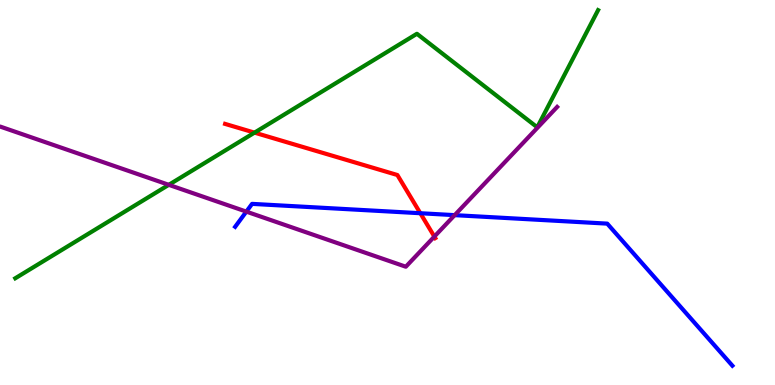[{'lines': ['blue', 'red'], 'intersections': [{'x': 5.42, 'y': 4.46}]}, {'lines': ['green', 'red'], 'intersections': [{'x': 3.28, 'y': 6.55}]}, {'lines': ['purple', 'red'], 'intersections': [{'x': 5.6, 'y': 3.85}]}, {'lines': ['blue', 'green'], 'intersections': []}, {'lines': ['blue', 'purple'], 'intersections': [{'x': 3.18, 'y': 4.5}, {'x': 5.87, 'y': 4.41}]}, {'lines': ['green', 'purple'], 'intersections': [{'x': 2.18, 'y': 5.2}]}]